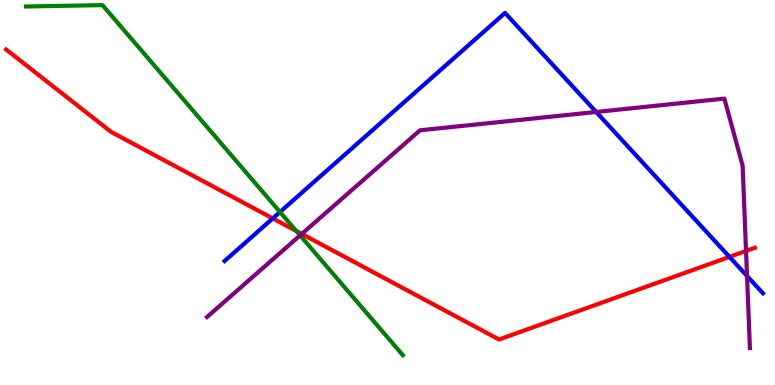[{'lines': ['blue', 'red'], 'intersections': [{'x': 3.52, 'y': 4.33}, {'x': 9.41, 'y': 3.33}]}, {'lines': ['green', 'red'], 'intersections': [{'x': 3.82, 'y': 4.0}]}, {'lines': ['purple', 'red'], 'intersections': [{'x': 3.89, 'y': 3.92}, {'x': 9.63, 'y': 3.48}]}, {'lines': ['blue', 'green'], 'intersections': [{'x': 3.61, 'y': 4.49}]}, {'lines': ['blue', 'purple'], 'intersections': [{'x': 7.69, 'y': 7.09}, {'x': 9.64, 'y': 2.83}]}, {'lines': ['green', 'purple'], 'intersections': [{'x': 3.87, 'y': 3.89}]}]